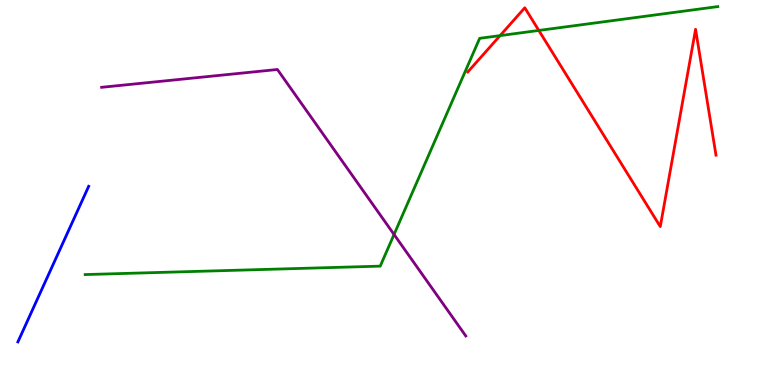[{'lines': ['blue', 'red'], 'intersections': []}, {'lines': ['green', 'red'], 'intersections': [{'x': 6.45, 'y': 9.08}, {'x': 6.95, 'y': 9.21}]}, {'lines': ['purple', 'red'], 'intersections': []}, {'lines': ['blue', 'green'], 'intersections': []}, {'lines': ['blue', 'purple'], 'intersections': []}, {'lines': ['green', 'purple'], 'intersections': [{'x': 5.08, 'y': 3.91}]}]